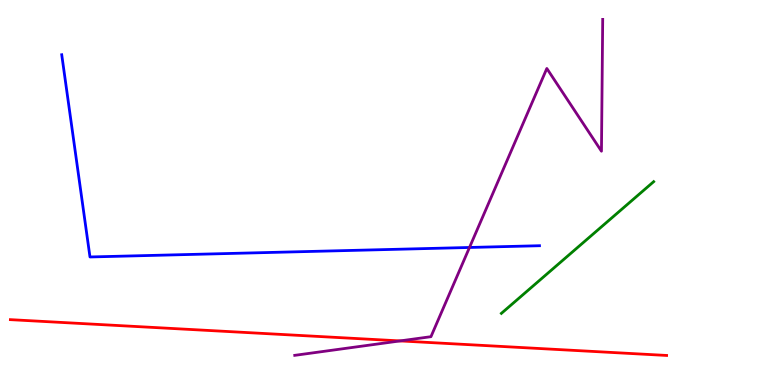[{'lines': ['blue', 'red'], 'intersections': []}, {'lines': ['green', 'red'], 'intersections': []}, {'lines': ['purple', 'red'], 'intersections': [{'x': 5.16, 'y': 1.15}]}, {'lines': ['blue', 'green'], 'intersections': []}, {'lines': ['blue', 'purple'], 'intersections': [{'x': 6.06, 'y': 3.57}]}, {'lines': ['green', 'purple'], 'intersections': []}]